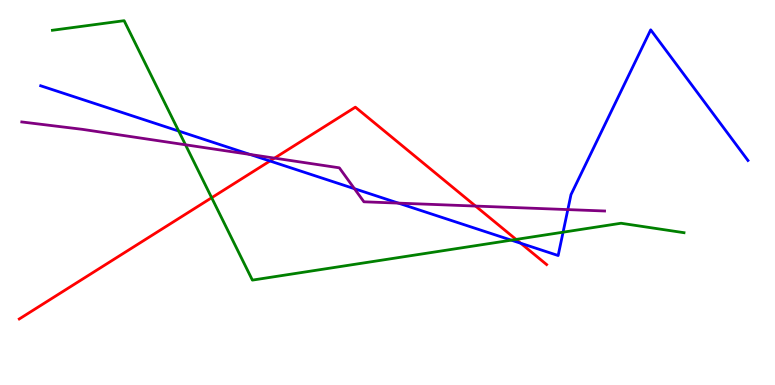[{'lines': ['blue', 'red'], 'intersections': [{'x': 3.48, 'y': 5.82}, {'x': 6.72, 'y': 3.68}]}, {'lines': ['green', 'red'], 'intersections': [{'x': 2.73, 'y': 4.86}, {'x': 6.66, 'y': 3.78}]}, {'lines': ['purple', 'red'], 'intersections': [{'x': 3.54, 'y': 5.89}, {'x': 6.14, 'y': 4.65}]}, {'lines': ['blue', 'green'], 'intersections': [{'x': 2.31, 'y': 6.6}, {'x': 6.6, 'y': 3.76}, {'x': 7.27, 'y': 3.97}]}, {'lines': ['blue', 'purple'], 'intersections': [{'x': 3.23, 'y': 5.99}, {'x': 4.57, 'y': 5.1}, {'x': 5.14, 'y': 4.72}, {'x': 7.33, 'y': 4.56}]}, {'lines': ['green', 'purple'], 'intersections': [{'x': 2.39, 'y': 6.24}]}]